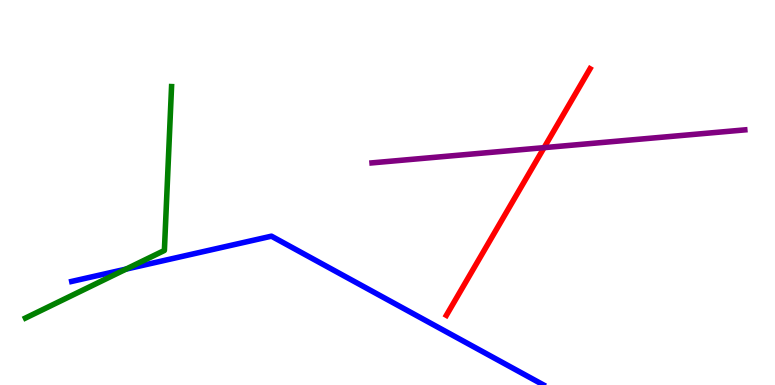[{'lines': ['blue', 'red'], 'intersections': []}, {'lines': ['green', 'red'], 'intersections': []}, {'lines': ['purple', 'red'], 'intersections': [{'x': 7.02, 'y': 6.16}]}, {'lines': ['blue', 'green'], 'intersections': [{'x': 1.63, 'y': 3.01}]}, {'lines': ['blue', 'purple'], 'intersections': []}, {'lines': ['green', 'purple'], 'intersections': []}]